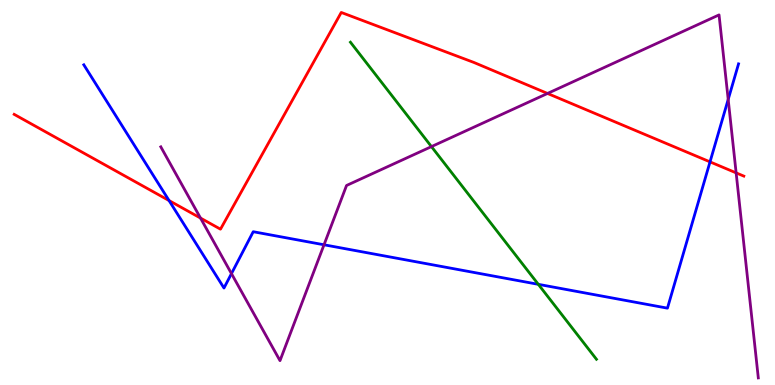[{'lines': ['blue', 'red'], 'intersections': [{'x': 2.18, 'y': 4.79}, {'x': 9.16, 'y': 5.8}]}, {'lines': ['green', 'red'], 'intersections': []}, {'lines': ['purple', 'red'], 'intersections': [{'x': 2.59, 'y': 4.34}, {'x': 7.06, 'y': 7.57}, {'x': 9.5, 'y': 5.51}]}, {'lines': ['blue', 'green'], 'intersections': [{'x': 6.95, 'y': 2.61}]}, {'lines': ['blue', 'purple'], 'intersections': [{'x': 2.99, 'y': 2.89}, {'x': 4.18, 'y': 3.64}, {'x': 9.4, 'y': 7.42}]}, {'lines': ['green', 'purple'], 'intersections': [{'x': 5.57, 'y': 6.19}]}]